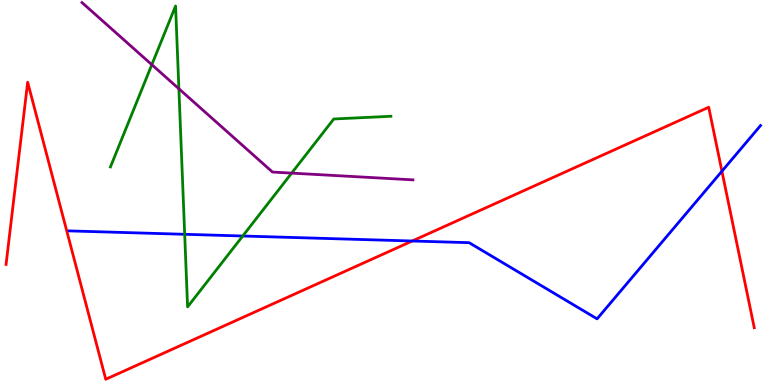[{'lines': ['blue', 'red'], 'intersections': [{'x': 5.32, 'y': 3.74}, {'x': 9.32, 'y': 5.55}]}, {'lines': ['green', 'red'], 'intersections': []}, {'lines': ['purple', 'red'], 'intersections': []}, {'lines': ['blue', 'green'], 'intersections': [{'x': 2.38, 'y': 3.91}, {'x': 3.13, 'y': 3.87}]}, {'lines': ['blue', 'purple'], 'intersections': []}, {'lines': ['green', 'purple'], 'intersections': [{'x': 1.96, 'y': 8.32}, {'x': 2.31, 'y': 7.69}, {'x': 3.76, 'y': 5.5}]}]